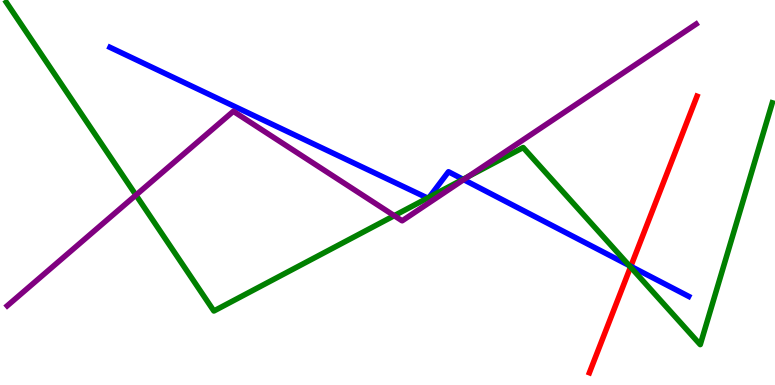[{'lines': ['blue', 'red'], 'intersections': [{'x': 8.14, 'y': 3.08}]}, {'lines': ['green', 'red'], 'intersections': [{'x': 8.14, 'y': 3.06}]}, {'lines': ['purple', 'red'], 'intersections': []}, {'lines': ['blue', 'green'], 'intersections': [{'x': 5.52, 'y': 4.86}, {'x': 5.54, 'y': 4.88}, {'x': 5.97, 'y': 5.34}, {'x': 8.12, 'y': 3.1}]}, {'lines': ['blue', 'purple'], 'intersections': [{'x': 5.98, 'y': 5.33}]}, {'lines': ['green', 'purple'], 'intersections': [{'x': 1.75, 'y': 4.93}, {'x': 5.09, 'y': 4.4}, {'x': 6.04, 'y': 5.41}]}]